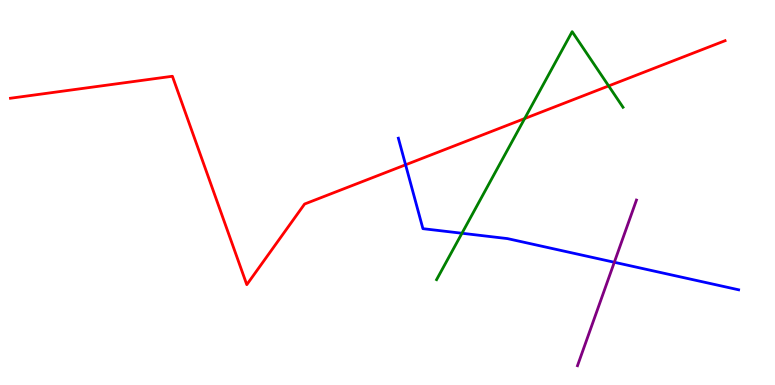[{'lines': ['blue', 'red'], 'intersections': [{'x': 5.23, 'y': 5.72}]}, {'lines': ['green', 'red'], 'intersections': [{'x': 6.77, 'y': 6.92}, {'x': 7.85, 'y': 7.77}]}, {'lines': ['purple', 'red'], 'intersections': []}, {'lines': ['blue', 'green'], 'intersections': [{'x': 5.96, 'y': 3.94}]}, {'lines': ['blue', 'purple'], 'intersections': [{'x': 7.93, 'y': 3.19}]}, {'lines': ['green', 'purple'], 'intersections': []}]